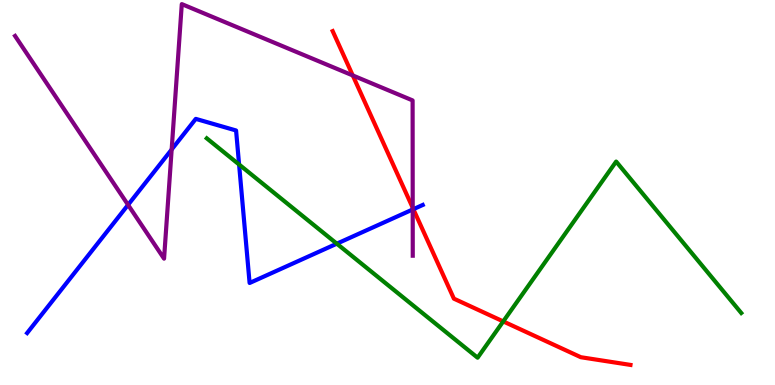[{'lines': ['blue', 'red'], 'intersections': [{'x': 5.33, 'y': 4.57}]}, {'lines': ['green', 'red'], 'intersections': [{'x': 6.49, 'y': 1.65}]}, {'lines': ['purple', 'red'], 'intersections': [{'x': 4.55, 'y': 8.04}, {'x': 5.33, 'y': 4.6}]}, {'lines': ['blue', 'green'], 'intersections': [{'x': 3.09, 'y': 5.73}, {'x': 4.35, 'y': 3.67}]}, {'lines': ['blue', 'purple'], 'intersections': [{'x': 1.65, 'y': 4.68}, {'x': 2.22, 'y': 6.12}, {'x': 5.33, 'y': 4.56}]}, {'lines': ['green', 'purple'], 'intersections': []}]